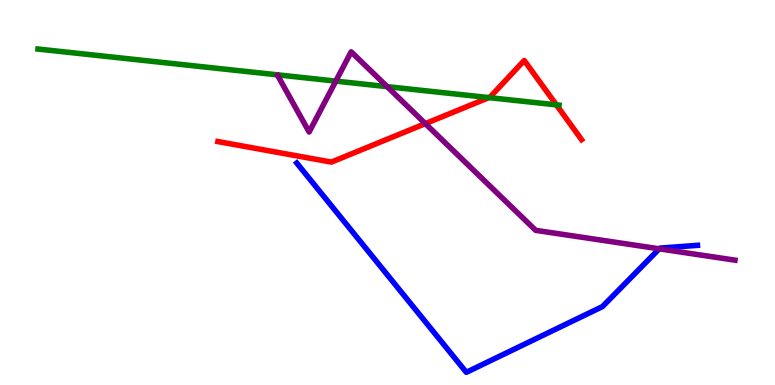[{'lines': ['blue', 'red'], 'intersections': []}, {'lines': ['green', 'red'], 'intersections': [{'x': 6.31, 'y': 7.46}, {'x': 7.18, 'y': 7.28}]}, {'lines': ['purple', 'red'], 'intersections': [{'x': 5.49, 'y': 6.79}]}, {'lines': ['blue', 'green'], 'intersections': []}, {'lines': ['blue', 'purple'], 'intersections': [{'x': 8.51, 'y': 3.54}]}, {'lines': ['green', 'purple'], 'intersections': [{'x': 4.33, 'y': 7.89}, {'x': 5.0, 'y': 7.75}]}]